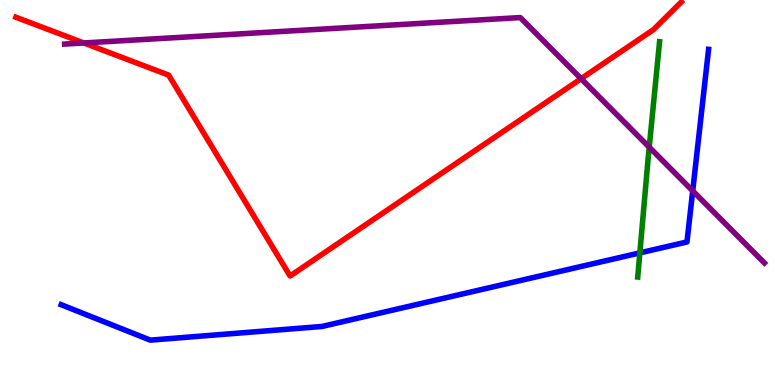[{'lines': ['blue', 'red'], 'intersections': []}, {'lines': ['green', 'red'], 'intersections': []}, {'lines': ['purple', 'red'], 'intersections': [{'x': 1.08, 'y': 8.88}, {'x': 7.5, 'y': 7.96}]}, {'lines': ['blue', 'green'], 'intersections': [{'x': 8.26, 'y': 3.43}]}, {'lines': ['blue', 'purple'], 'intersections': [{'x': 8.94, 'y': 5.04}]}, {'lines': ['green', 'purple'], 'intersections': [{'x': 8.38, 'y': 6.18}]}]